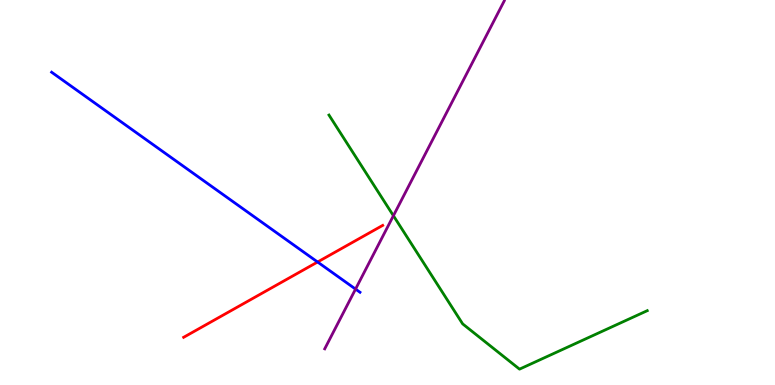[{'lines': ['blue', 'red'], 'intersections': [{'x': 4.1, 'y': 3.19}]}, {'lines': ['green', 'red'], 'intersections': []}, {'lines': ['purple', 'red'], 'intersections': []}, {'lines': ['blue', 'green'], 'intersections': []}, {'lines': ['blue', 'purple'], 'intersections': [{'x': 4.59, 'y': 2.49}]}, {'lines': ['green', 'purple'], 'intersections': [{'x': 5.08, 'y': 4.4}]}]